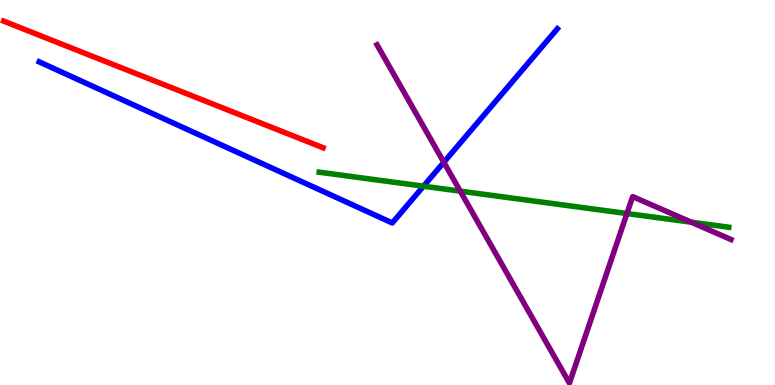[{'lines': ['blue', 'red'], 'intersections': []}, {'lines': ['green', 'red'], 'intersections': []}, {'lines': ['purple', 'red'], 'intersections': []}, {'lines': ['blue', 'green'], 'intersections': [{'x': 5.46, 'y': 5.16}]}, {'lines': ['blue', 'purple'], 'intersections': [{'x': 5.73, 'y': 5.78}]}, {'lines': ['green', 'purple'], 'intersections': [{'x': 5.94, 'y': 5.04}, {'x': 8.09, 'y': 4.45}, {'x': 8.92, 'y': 4.23}]}]